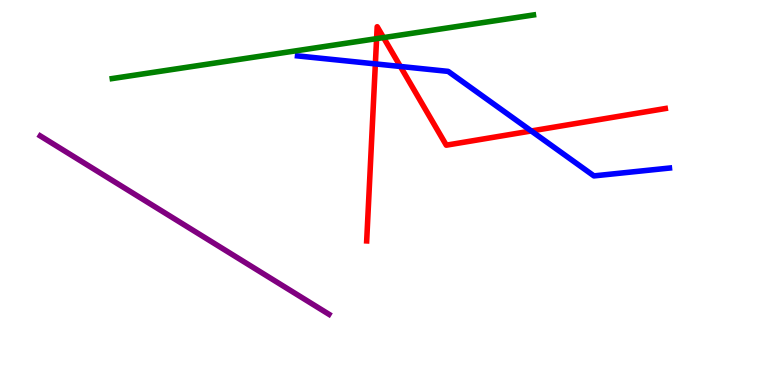[{'lines': ['blue', 'red'], 'intersections': [{'x': 4.84, 'y': 8.34}, {'x': 5.17, 'y': 8.27}, {'x': 6.86, 'y': 6.6}]}, {'lines': ['green', 'red'], 'intersections': [{'x': 4.86, 'y': 9.0}, {'x': 4.95, 'y': 9.02}]}, {'lines': ['purple', 'red'], 'intersections': []}, {'lines': ['blue', 'green'], 'intersections': []}, {'lines': ['blue', 'purple'], 'intersections': []}, {'lines': ['green', 'purple'], 'intersections': []}]